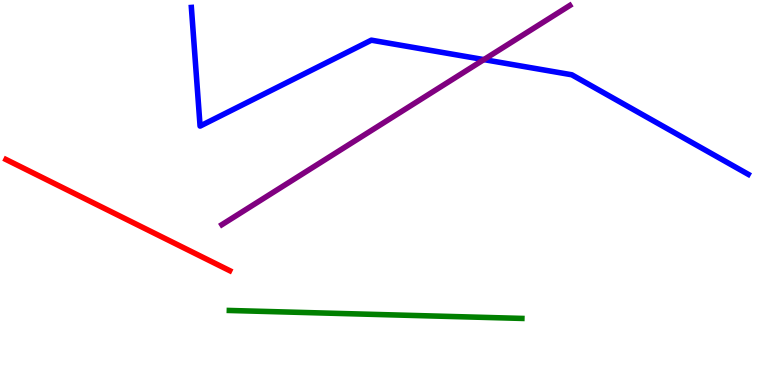[{'lines': ['blue', 'red'], 'intersections': []}, {'lines': ['green', 'red'], 'intersections': []}, {'lines': ['purple', 'red'], 'intersections': []}, {'lines': ['blue', 'green'], 'intersections': []}, {'lines': ['blue', 'purple'], 'intersections': [{'x': 6.24, 'y': 8.45}]}, {'lines': ['green', 'purple'], 'intersections': []}]